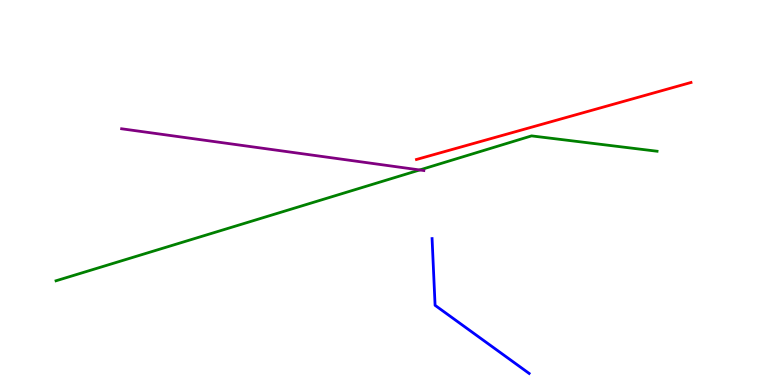[{'lines': ['blue', 'red'], 'intersections': []}, {'lines': ['green', 'red'], 'intersections': []}, {'lines': ['purple', 'red'], 'intersections': []}, {'lines': ['blue', 'green'], 'intersections': []}, {'lines': ['blue', 'purple'], 'intersections': []}, {'lines': ['green', 'purple'], 'intersections': [{'x': 5.42, 'y': 5.59}]}]